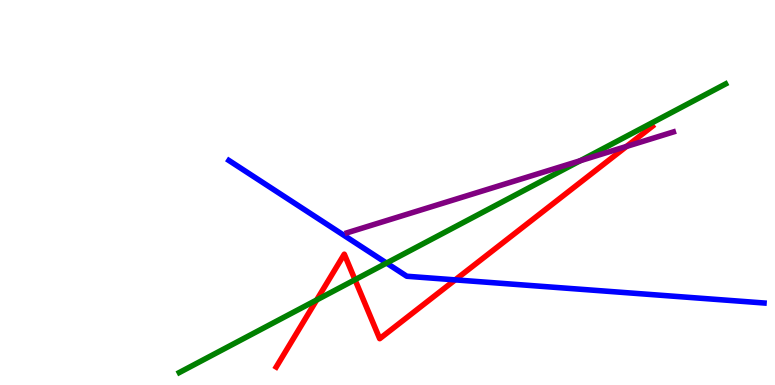[{'lines': ['blue', 'red'], 'intersections': [{'x': 5.87, 'y': 2.73}]}, {'lines': ['green', 'red'], 'intersections': [{'x': 4.09, 'y': 2.21}, {'x': 4.58, 'y': 2.73}]}, {'lines': ['purple', 'red'], 'intersections': [{'x': 8.08, 'y': 6.2}]}, {'lines': ['blue', 'green'], 'intersections': [{'x': 4.99, 'y': 3.17}]}, {'lines': ['blue', 'purple'], 'intersections': []}, {'lines': ['green', 'purple'], 'intersections': [{'x': 7.49, 'y': 5.83}]}]